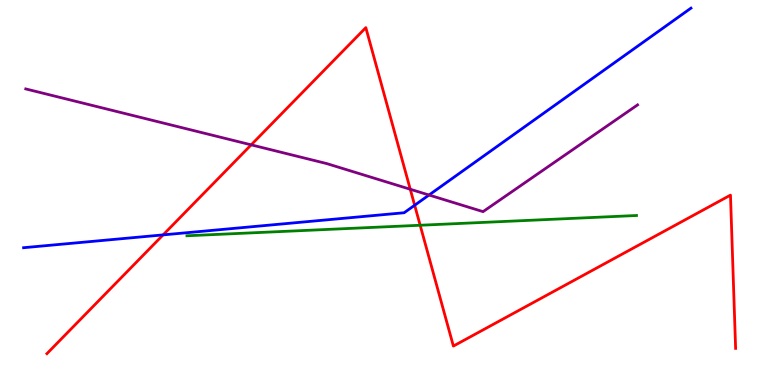[{'lines': ['blue', 'red'], 'intersections': [{'x': 2.1, 'y': 3.9}, {'x': 5.35, 'y': 4.67}]}, {'lines': ['green', 'red'], 'intersections': [{'x': 5.42, 'y': 4.15}]}, {'lines': ['purple', 'red'], 'intersections': [{'x': 3.24, 'y': 6.24}, {'x': 5.29, 'y': 5.08}]}, {'lines': ['blue', 'green'], 'intersections': []}, {'lines': ['blue', 'purple'], 'intersections': [{'x': 5.54, 'y': 4.93}]}, {'lines': ['green', 'purple'], 'intersections': []}]